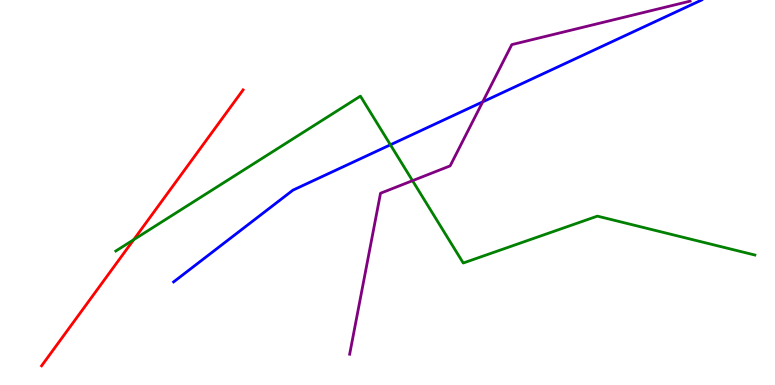[{'lines': ['blue', 'red'], 'intersections': []}, {'lines': ['green', 'red'], 'intersections': [{'x': 1.73, 'y': 3.77}]}, {'lines': ['purple', 'red'], 'intersections': []}, {'lines': ['blue', 'green'], 'intersections': [{'x': 5.04, 'y': 6.24}]}, {'lines': ['blue', 'purple'], 'intersections': [{'x': 6.23, 'y': 7.35}]}, {'lines': ['green', 'purple'], 'intersections': [{'x': 5.32, 'y': 5.31}]}]